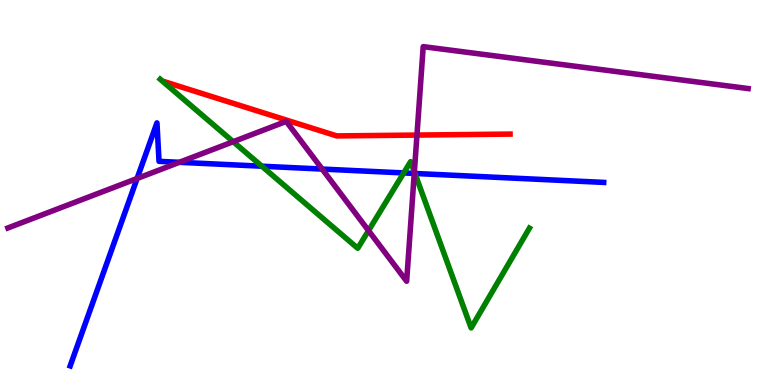[{'lines': ['blue', 'red'], 'intersections': []}, {'lines': ['green', 'red'], 'intersections': []}, {'lines': ['purple', 'red'], 'intersections': [{'x': 5.38, 'y': 6.49}]}, {'lines': ['blue', 'green'], 'intersections': [{'x': 3.38, 'y': 5.68}, {'x': 5.21, 'y': 5.51}, {'x': 5.35, 'y': 5.49}]}, {'lines': ['blue', 'purple'], 'intersections': [{'x': 1.77, 'y': 5.36}, {'x': 2.31, 'y': 5.78}, {'x': 4.16, 'y': 5.61}, {'x': 5.35, 'y': 5.5}]}, {'lines': ['green', 'purple'], 'intersections': [{'x': 3.01, 'y': 6.32}, {'x': 4.76, 'y': 4.01}, {'x': 5.35, 'y': 5.54}]}]